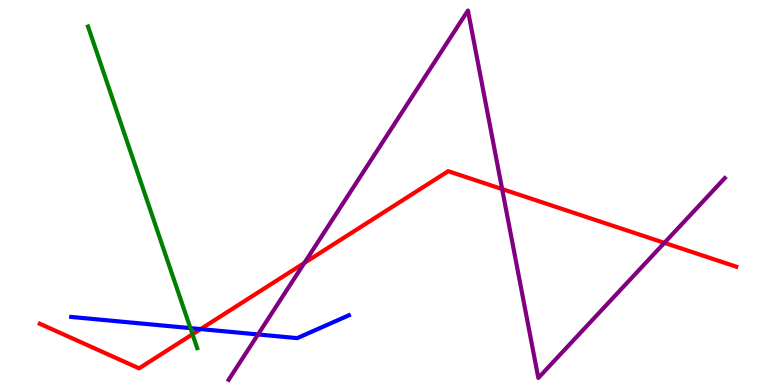[{'lines': ['blue', 'red'], 'intersections': [{'x': 2.59, 'y': 1.45}]}, {'lines': ['green', 'red'], 'intersections': [{'x': 2.48, 'y': 1.32}]}, {'lines': ['purple', 'red'], 'intersections': [{'x': 3.93, 'y': 3.17}, {'x': 6.48, 'y': 5.09}, {'x': 8.57, 'y': 3.69}]}, {'lines': ['blue', 'green'], 'intersections': [{'x': 2.46, 'y': 1.48}]}, {'lines': ['blue', 'purple'], 'intersections': [{'x': 3.33, 'y': 1.31}]}, {'lines': ['green', 'purple'], 'intersections': []}]